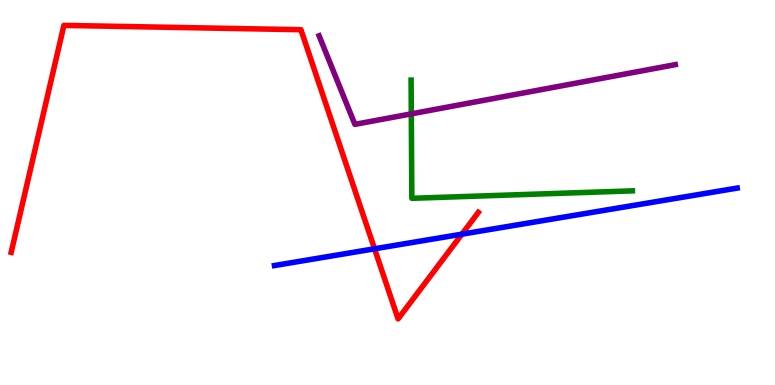[{'lines': ['blue', 'red'], 'intersections': [{'x': 4.83, 'y': 3.54}, {'x': 5.96, 'y': 3.92}]}, {'lines': ['green', 'red'], 'intersections': []}, {'lines': ['purple', 'red'], 'intersections': []}, {'lines': ['blue', 'green'], 'intersections': []}, {'lines': ['blue', 'purple'], 'intersections': []}, {'lines': ['green', 'purple'], 'intersections': [{'x': 5.31, 'y': 7.04}]}]